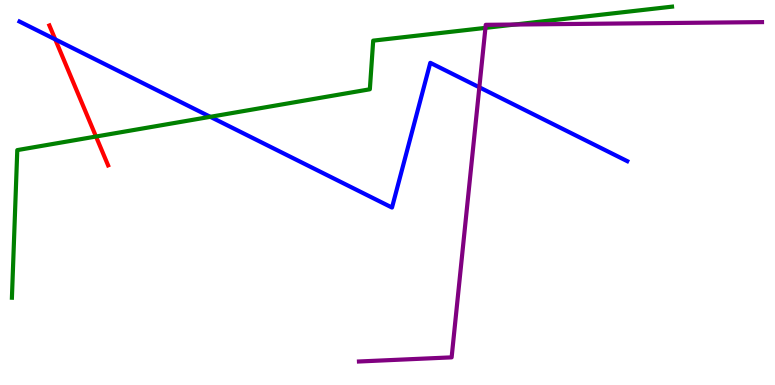[{'lines': ['blue', 'red'], 'intersections': [{'x': 0.713, 'y': 8.98}]}, {'lines': ['green', 'red'], 'intersections': [{'x': 1.24, 'y': 6.45}]}, {'lines': ['purple', 'red'], 'intersections': []}, {'lines': ['blue', 'green'], 'intersections': [{'x': 2.71, 'y': 6.97}]}, {'lines': ['blue', 'purple'], 'intersections': [{'x': 6.19, 'y': 7.73}]}, {'lines': ['green', 'purple'], 'intersections': [{'x': 6.26, 'y': 9.28}, {'x': 6.64, 'y': 9.36}]}]